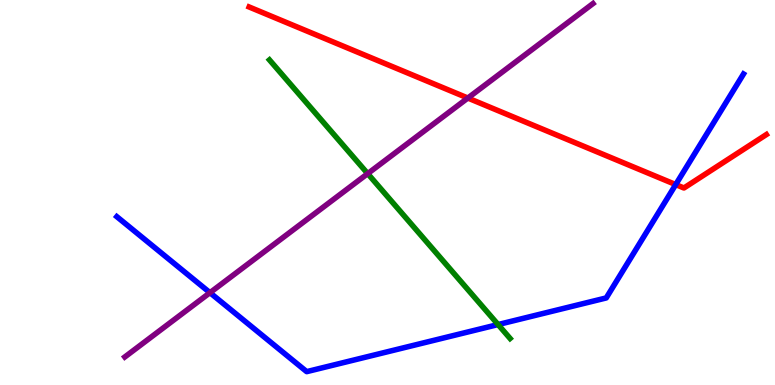[{'lines': ['blue', 'red'], 'intersections': [{'x': 8.72, 'y': 5.21}]}, {'lines': ['green', 'red'], 'intersections': []}, {'lines': ['purple', 'red'], 'intersections': [{'x': 6.04, 'y': 7.45}]}, {'lines': ['blue', 'green'], 'intersections': [{'x': 6.43, 'y': 1.57}]}, {'lines': ['blue', 'purple'], 'intersections': [{'x': 2.71, 'y': 2.4}]}, {'lines': ['green', 'purple'], 'intersections': [{'x': 4.74, 'y': 5.49}]}]